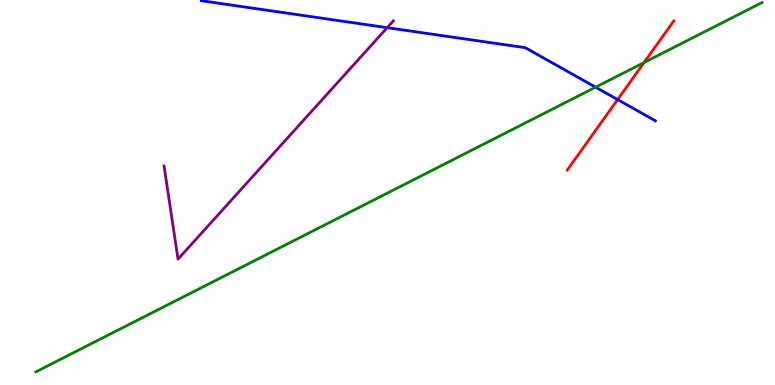[{'lines': ['blue', 'red'], 'intersections': [{'x': 7.97, 'y': 7.41}]}, {'lines': ['green', 'red'], 'intersections': [{'x': 8.31, 'y': 8.38}]}, {'lines': ['purple', 'red'], 'intersections': []}, {'lines': ['blue', 'green'], 'intersections': [{'x': 7.69, 'y': 7.74}]}, {'lines': ['blue', 'purple'], 'intersections': [{'x': 5.0, 'y': 9.28}]}, {'lines': ['green', 'purple'], 'intersections': []}]